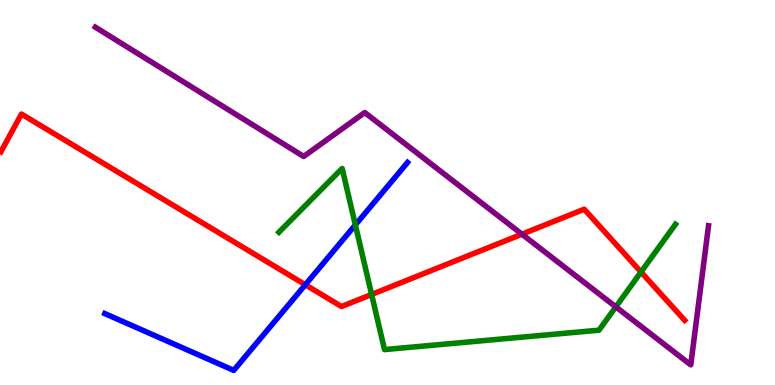[{'lines': ['blue', 'red'], 'intersections': [{'x': 3.94, 'y': 2.6}]}, {'lines': ['green', 'red'], 'intersections': [{'x': 4.79, 'y': 2.35}, {'x': 8.27, 'y': 2.93}]}, {'lines': ['purple', 'red'], 'intersections': [{'x': 6.73, 'y': 3.92}]}, {'lines': ['blue', 'green'], 'intersections': [{'x': 4.59, 'y': 4.16}]}, {'lines': ['blue', 'purple'], 'intersections': []}, {'lines': ['green', 'purple'], 'intersections': [{'x': 7.95, 'y': 2.03}]}]